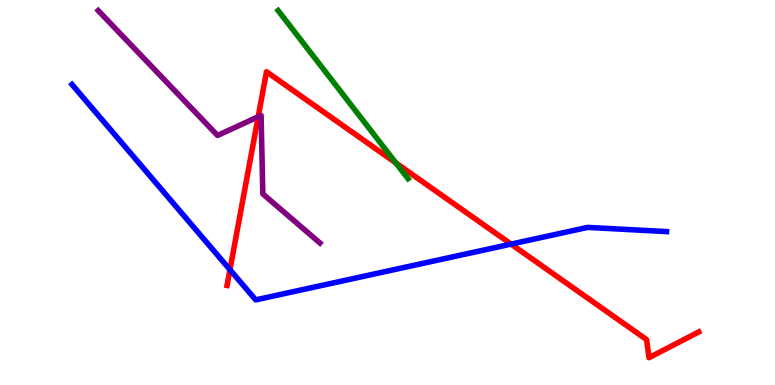[{'lines': ['blue', 'red'], 'intersections': [{'x': 2.97, 'y': 2.99}, {'x': 6.59, 'y': 3.66}]}, {'lines': ['green', 'red'], 'intersections': [{'x': 5.11, 'y': 5.77}]}, {'lines': ['purple', 'red'], 'intersections': [{'x': 3.33, 'y': 6.97}]}, {'lines': ['blue', 'green'], 'intersections': []}, {'lines': ['blue', 'purple'], 'intersections': []}, {'lines': ['green', 'purple'], 'intersections': []}]